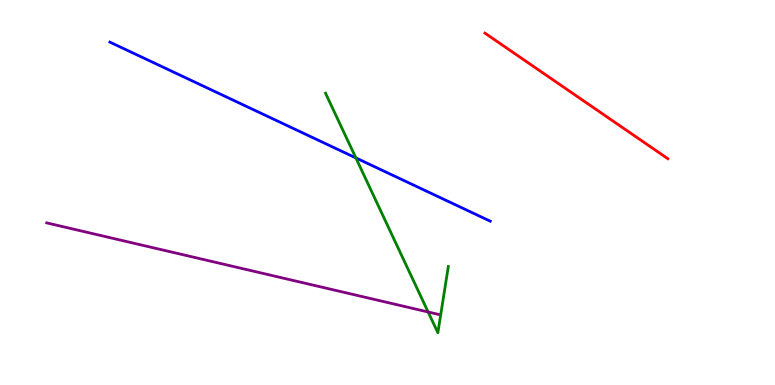[{'lines': ['blue', 'red'], 'intersections': []}, {'lines': ['green', 'red'], 'intersections': []}, {'lines': ['purple', 'red'], 'intersections': []}, {'lines': ['blue', 'green'], 'intersections': [{'x': 4.59, 'y': 5.9}]}, {'lines': ['blue', 'purple'], 'intersections': []}, {'lines': ['green', 'purple'], 'intersections': [{'x': 5.52, 'y': 1.9}]}]